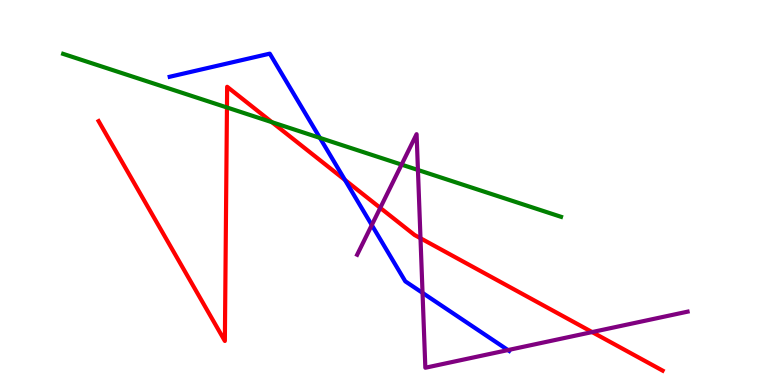[{'lines': ['blue', 'red'], 'intersections': [{'x': 4.45, 'y': 5.33}]}, {'lines': ['green', 'red'], 'intersections': [{'x': 2.93, 'y': 7.21}, {'x': 3.51, 'y': 6.83}]}, {'lines': ['purple', 'red'], 'intersections': [{'x': 4.91, 'y': 4.6}, {'x': 5.43, 'y': 3.81}, {'x': 7.64, 'y': 1.37}]}, {'lines': ['blue', 'green'], 'intersections': [{'x': 4.13, 'y': 6.42}]}, {'lines': ['blue', 'purple'], 'intersections': [{'x': 4.8, 'y': 4.15}, {'x': 5.45, 'y': 2.39}, {'x': 6.55, 'y': 0.907}]}, {'lines': ['green', 'purple'], 'intersections': [{'x': 5.18, 'y': 5.72}, {'x': 5.39, 'y': 5.59}]}]